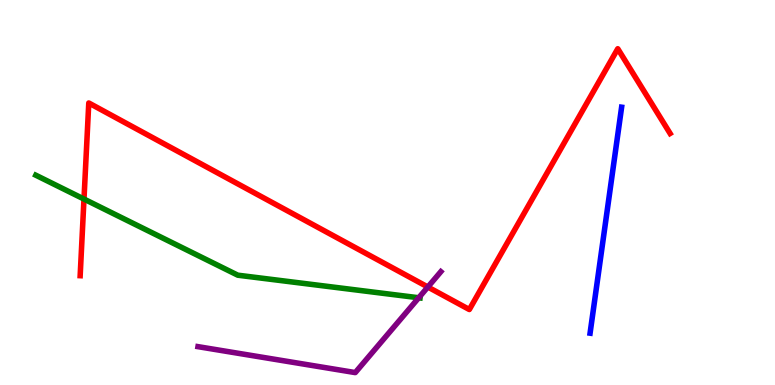[{'lines': ['blue', 'red'], 'intersections': []}, {'lines': ['green', 'red'], 'intersections': [{'x': 1.08, 'y': 4.83}]}, {'lines': ['purple', 'red'], 'intersections': [{'x': 5.52, 'y': 2.55}]}, {'lines': ['blue', 'green'], 'intersections': []}, {'lines': ['blue', 'purple'], 'intersections': []}, {'lines': ['green', 'purple'], 'intersections': [{'x': 5.4, 'y': 2.27}]}]